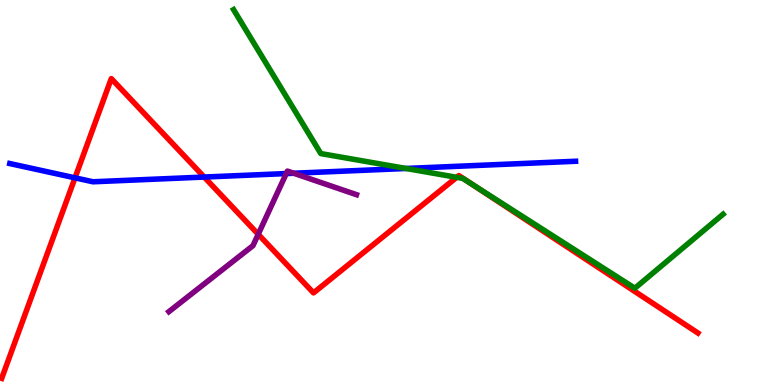[{'lines': ['blue', 'red'], 'intersections': [{'x': 0.968, 'y': 5.38}, {'x': 2.63, 'y': 5.4}]}, {'lines': ['green', 'red'], 'intersections': [{'x': 5.89, 'y': 5.39}, {'x': 6.07, 'y': 5.25}]}, {'lines': ['purple', 'red'], 'intersections': [{'x': 3.33, 'y': 3.91}]}, {'lines': ['blue', 'green'], 'intersections': [{'x': 5.24, 'y': 5.62}]}, {'lines': ['blue', 'purple'], 'intersections': [{'x': 3.69, 'y': 5.49}, {'x': 3.79, 'y': 5.5}]}, {'lines': ['green', 'purple'], 'intersections': []}]